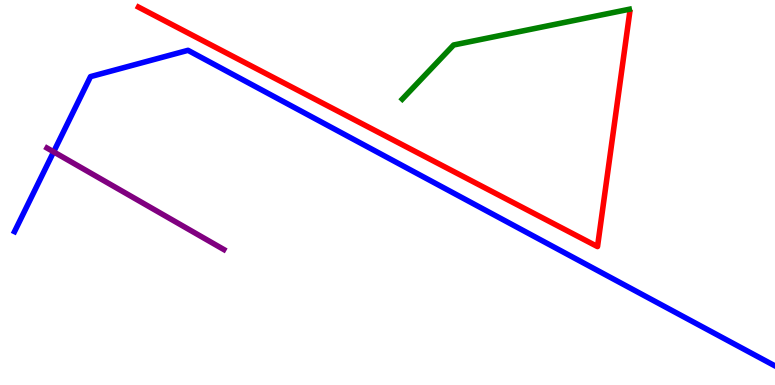[{'lines': ['blue', 'red'], 'intersections': []}, {'lines': ['green', 'red'], 'intersections': []}, {'lines': ['purple', 'red'], 'intersections': []}, {'lines': ['blue', 'green'], 'intersections': []}, {'lines': ['blue', 'purple'], 'intersections': [{'x': 0.692, 'y': 6.06}]}, {'lines': ['green', 'purple'], 'intersections': []}]